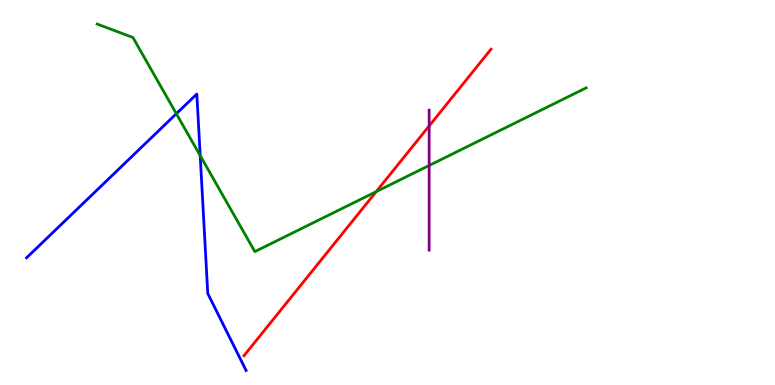[{'lines': ['blue', 'red'], 'intersections': []}, {'lines': ['green', 'red'], 'intersections': [{'x': 4.85, 'y': 5.02}]}, {'lines': ['purple', 'red'], 'intersections': [{'x': 5.54, 'y': 6.73}]}, {'lines': ['blue', 'green'], 'intersections': [{'x': 2.28, 'y': 7.05}, {'x': 2.58, 'y': 5.96}]}, {'lines': ['blue', 'purple'], 'intersections': []}, {'lines': ['green', 'purple'], 'intersections': [{'x': 5.54, 'y': 5.7}]}]